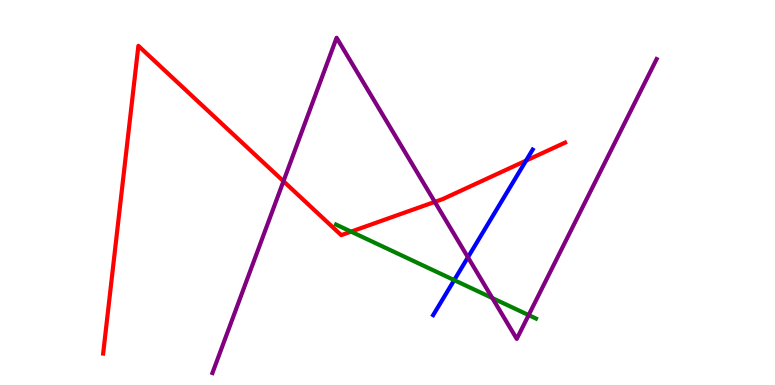[{'lines': ['blue', 'red'], 'intersections': [{'x': 6.79, 'y': 5.83}]}, {'lines': ['green', 'red'], 'intersections': [{'x': 4.53, 'y': 3.98}]}, {'lines': ['purple', 'red'], 'intersections': [{'x': 3.66, 'y': 5.29}, {'x': 5.61, 'y': 4.76}]}, {'lines': ['blue', 'green'], 'intersections': [{'x': 5.86, 'y': 2.72}]}, {'lines': ['blue', 'purple'], 'intersections': [{'x': 6.04, 'y': 3.32}]}, {'lines': ['green', 'purple'], 'intersections': [{'x': 6.35, 'y': 2.26}, {'x': 6.82, 'y': 1.82}]}]